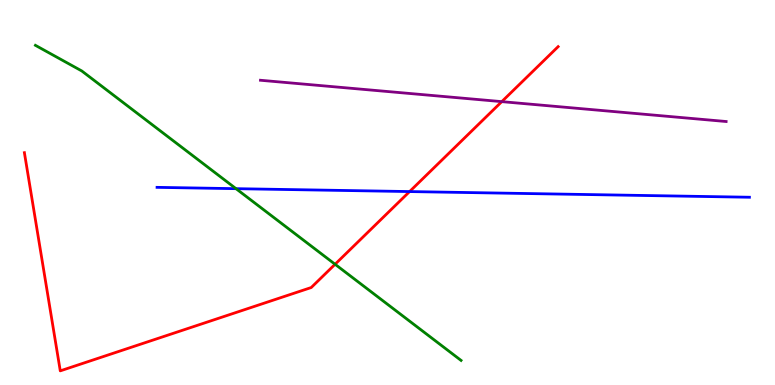[{'lines': ['blue', 'red'], 'intersections': [{'x': 5.29, 'y': 5.02}]}, {'lines': ['green', 'red'], 'intersections': [{'x': 4.32, 'y': 3.14}]}, {'lines': ['purple', 'red'], 'intersections': [{'x': 6.47, 'y': 7.36}]}, {'lines': ['blue', 'green'], 'intersections': [{'x': 3.05, 'y': 5.1}]}, {'lines': ['blue', 'purple'], 'intersections': []}, {'lines': ['green', 'purple'], 'intersections': []}]